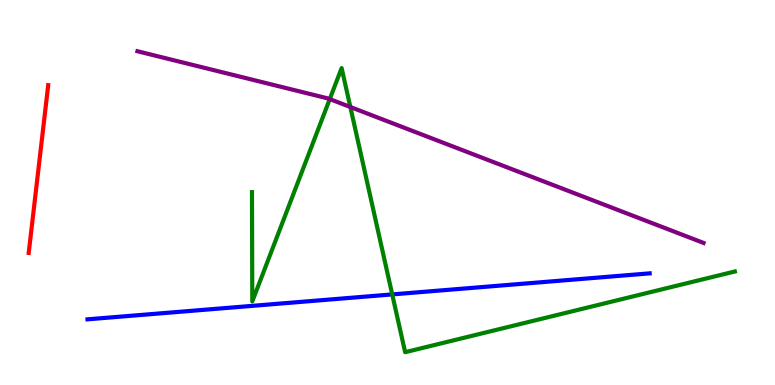[{'lines': ['blue', 'red'], 'intersections': []}, {'lines': ['green', 'red'], 'intersections': []}, {'lines': ['purple', 'red'], 'intersections': []}, {'lines': ['blue', 'green'], 'intersections': [{'x': 5.06, 'y': 2.35}]}, {'lines': ['blue', 'purple'], 'intersections': []}, {'lines': ['green', 'purple'], 'intersections': [{'x': 4.25, 'y': 7.43}, {'x': 4.52, 'y': 7.22}]}]